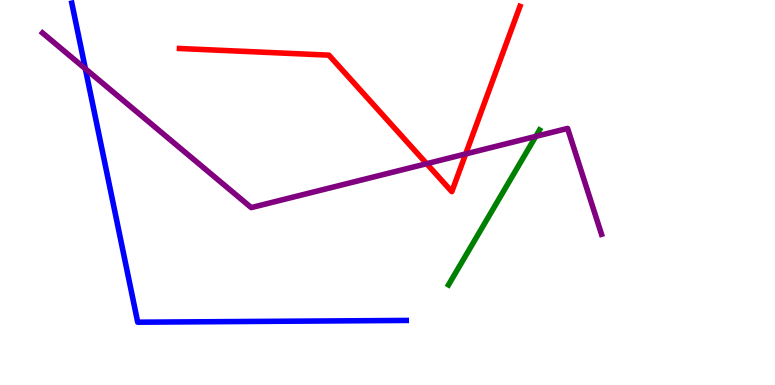[{'lines': ['blue', 'red'], 'intersections': []}, {'lines': ['green', 'red'], 'intersections': []}, {'lines': ['purple', 'red'], 'intersections': [{'x': 5.51, 'y': 5.75}, {'x': 6.01, 'y': 6.0}]}, {'lines': ['blue', 'green'], 'intersections': []}, {'lines': ['blue', 'purple'], 'intersections': [{'x': 1.1, 'y': 8.21}]}, {'lines': ['green', 'purple'], 'intersections': [{'x': 6.91, 'y': 6.46}]}]